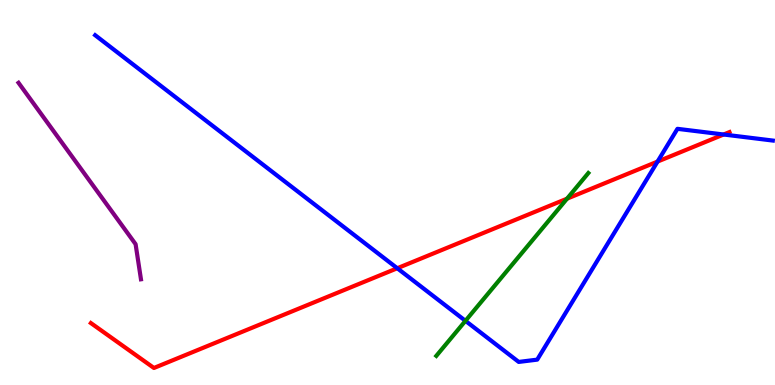[{'lines': ['blue', 'red'], 'intersections': [{'x': 5.13, 'y': 3.03}, {'x': 8.48, 'y': 5.8}, {'x': 9.34, 'y': 6.51}]}, {'lines': ['green', 'red'], 'intersections': [{'x': 7.32, 'y': 4.84}]}, {'lines': ['purple', 'red'], 'intersections': []}, {'lines': ['blue', 'green'], 'intersections': [{'x': 6.01, 'y': 1.67}]}, {'lines': ['blue', 'purple'], 'intersections': []}, {'lines': ['green', 'purple'], 'intersections': []}]